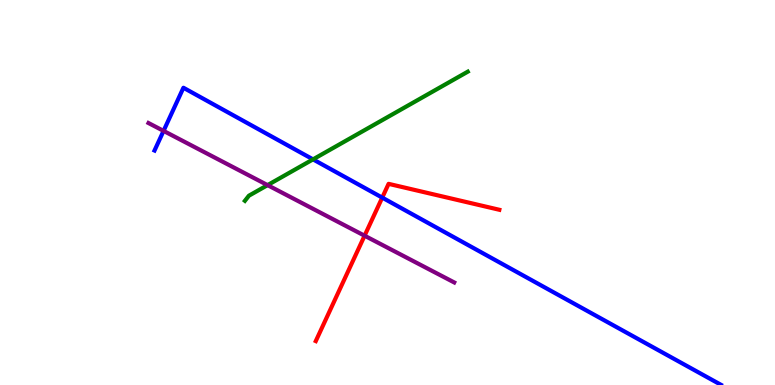[{'lines': ['blue', 'red'], 'intersections': [{'x': 4.93, 'y': 4.87}]}, {'lines': ['green', 'red'], 'intersections': []}, {'lines': ['purple', 'red'], 'intersections': [{'x': 4.7, 'y': 3.88}]}, {'lines': ['blue', 'green'], 'intersections': [{'x': 4.04, 'y': 5.86}]}, {'lines': ['blue', 'purple'], 'intersections': [{'x': 2.11, 'y': 6.6}]}, {'lines': ['green', 'purple'], 'intersections': [{'x': 3.45, 'y': 5.19}]}]